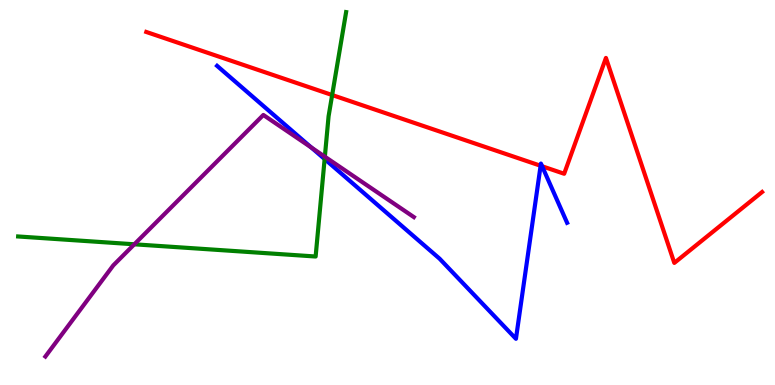[{'lines': ['blue', 'red'], 'intersections': [{'x': 6.98, 'y': 5.69}, {'x': 7.0, 'y': 5.68}]}, {'lines': ['green', 'red'], 'intersections': [{'x': 4.29, 'y': 7.53}]}, {'lines': ['purple', 'red'], 'intersections': []}, {'lines': ['blue', 'green'], 'intersections': [{'x': 4.19, 'y': 5.87}]}, {'lines': ['blue', 'purple'], 'intersections': [{'x': 4.02, 'y': 6.17}]}, {'lines': ['green', 'purple'], 'intersections': [{'x': 1.73, 'y': 3.65}, {'x': 4.19, 'y': 5.93}]}]